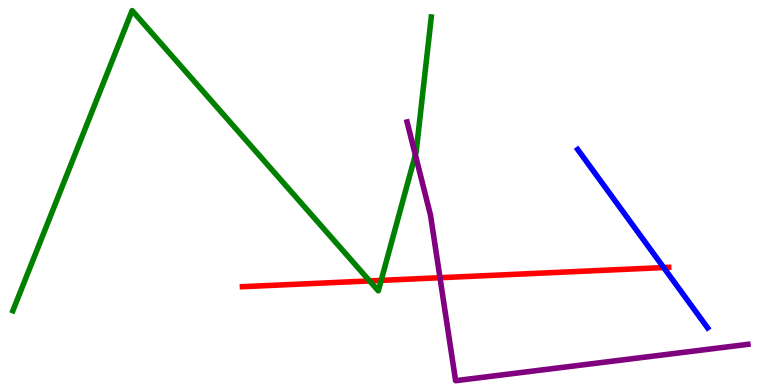[{'lines': ['blue', 'red'], 'intersections': [{'x': 8.56, 'y': 3.05}]}, {'lines': ['green', 'red'], 'intersections': [{'x': 4.77, 'y': 2.7}, {'x': 4.92, 'y': 2.72}]}, {'lines': ['purple', 'red'], 'intersections': [{'x': 5.68, 'y': 2.79}]}, {'lines': ['blue', 'green'], 'intersections': []}, {'lines': ['blue', 'purple'], 'intersections': []}, {'lines': ['green', 'purple'], 'intersections': [{'x': 5.36, 'y': 5.98}]}]